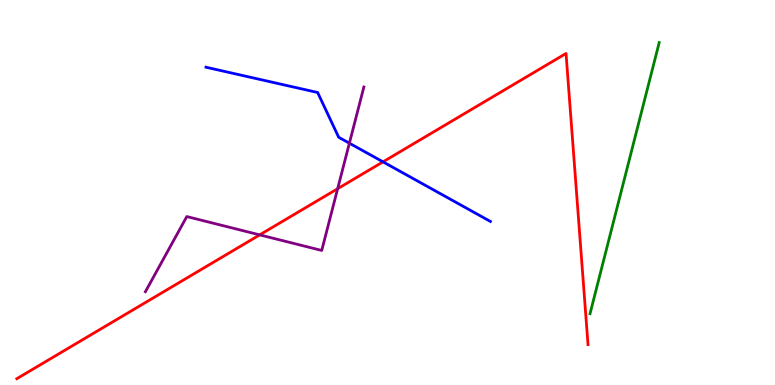[{'lines': ['blue', 'red'], 'intersections': [{'x': 4.94, 'y': 5.8}]}, {'lines': ['green', 'red'], 'intersections': []}, {'lines': ['purple', 'red'], 'intersections': [{'x': 3.35, 'y': 3.9}, {'x': 4.36, 'y': 5.1}]}, {'lines': ['blue', 'green'], 'intersections': []}, {'lines': ['blue', 'purple'], 'intersections': [{'x': 4.51, 'y': 6.28}]}, {'lines': ['green', 'purple'], 'intersections': []}]